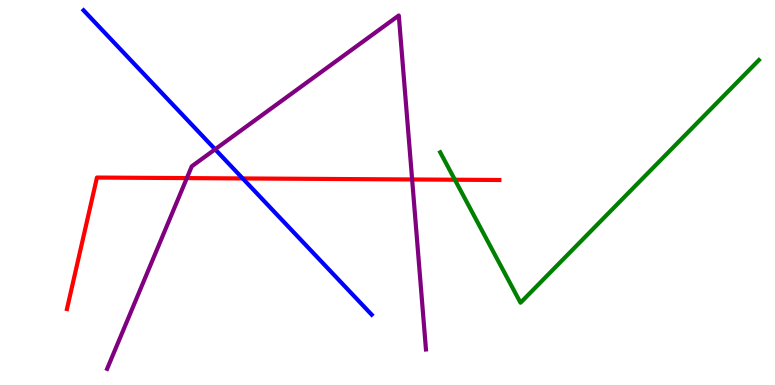[{'lines': ['blue', 'red'], 'intersections': [{'x': 3.13, 'y': 5.37}]}, {'lines': ['green', 'red'], 'intersections': [{'x': 5.87, 'y': 5.33}]}, {'lines': ['purple', 'red'], 'intersections': [{'x': 2.41, 'y': 5.37}, {'x': 5.32, 'y': 5.34}]}, {'lines': ['blue', 'green'], 'intersections': []}, {'lines': ['blue', 'purple'], 'intersections': [{'x': 2.78, 'y': 6.12}]}, {'lines': ['green', 'purple'], 'intersections': []}]